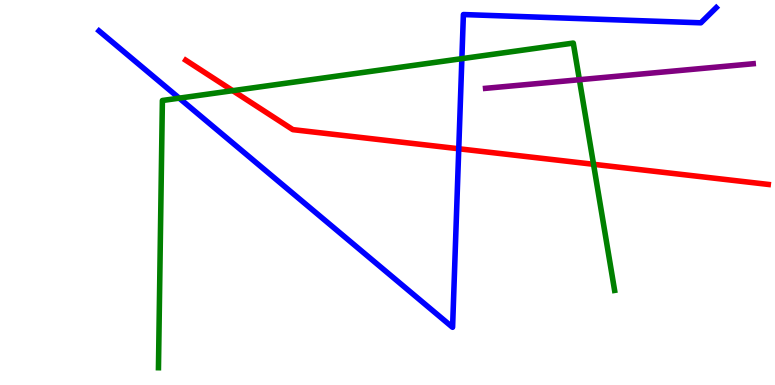[{'lines': ['blue', 'red'], 'intersections': [{'x': 5.92, 'y': 6.14}]}, {'lines': ['green', 'red'], 'intersections': [{'x': 3.0, 'y': 7.64}, {'x': 7.66, 'y': 5.73}]}, {'lines': ['purple', 'red'], 'intersections': []}, {'lines': ['blue', 'green'], 'intersections': [{'x': 2.31, 'y': 7.45}, {'x': 5.96, 'y': 8.48}]}, {'lines': ['blue', 'purple'], 'intersections': []}, {'lines': ['green', 'purple'], 'intersections': [{'x': 7.48, 'y': 7.93}]}]